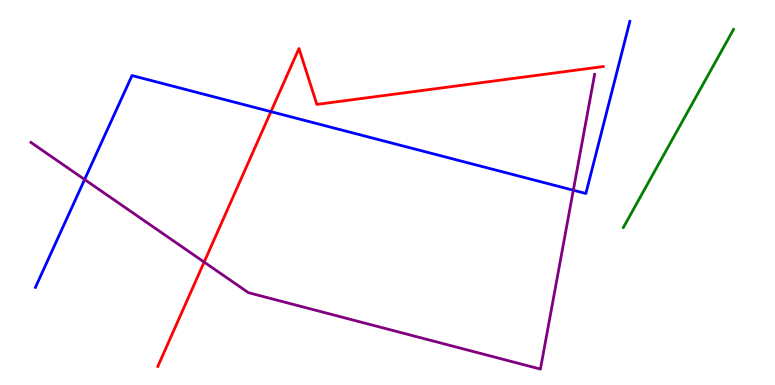[{'lines': ['blue', 'red'], 'intersections': [{'x': 3.5, 'y': 7.1}]}, {'lines': ['green', 'red'], 'intersections': []}, {'lines': ['purple', 'red'], 'intersections': [{'x': 2.63, 'y': 3.19}]}, {'lines': ['blue', 'green'], 'intersections': []}, {'lines': ['blue', 'purple'], 'intersections': [{'x': 1.09, 'y': 5.34}, {'x': 7.4, 'y': 5.06}]}, {'lines': ['green', 'purple'], 'intersections': []}]